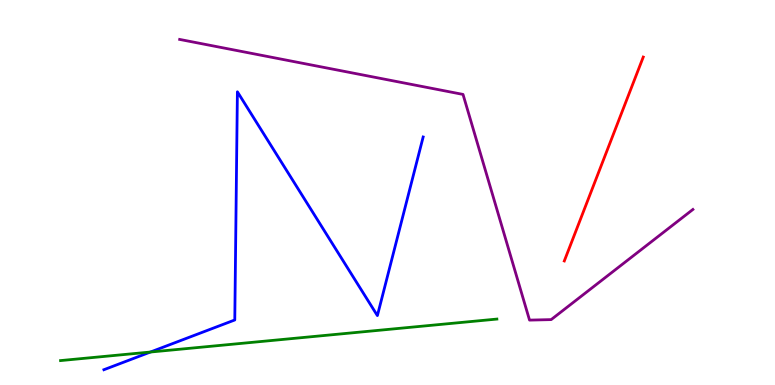[{'lines': ['blue', 'red'], 'intersections': []}, {'lines': ['green', 'red'], 'intersections': []}, {'lines': ['purple', 'red'], 'intersections': []}, {'lines': ['blue', 'green'], 'intersections': [{'x': 1.94, 'y': 0.856}]}, {'lines': ['blue', 'purple'], 'intersections': []}, {'lines': ['green', 'purple'], 'intersections': []}]